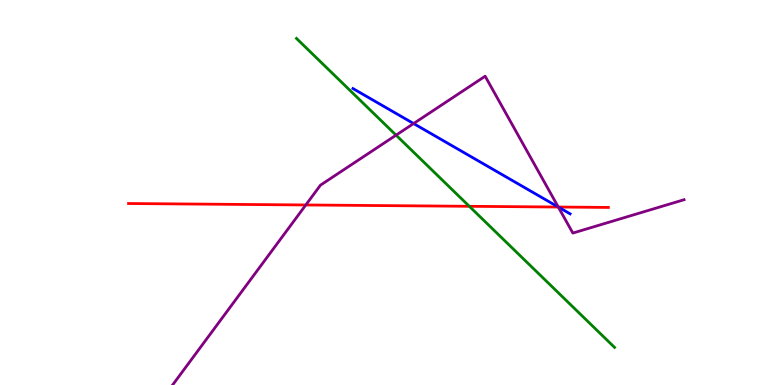[{'lines': ['blue', 'red'], 'intersections': [{'x': 7.2, 'y': 4.62}]}, {'lines': ['green', 'red'], 'intersections': [{'x': 6.06, 'y': 4.64}]}, {'lines': ['purple', 'red'], 'intersections': [{'x': 3.95, 'y': 4.68}, {'x': 7.2, 'y': 4.62}]}, {'lines': ['blue', 'green'], 'intersections': []}, {'lines': ['blue', 'purple'], 'intersections': [{'x': 5.34, 'y': 6.79}, {'x': 7.2, 'y': 4.62}]}, {'lines': ['green', 'purple'], 'intersections': [{'x': 5.11, 'y': 6.49}]}]